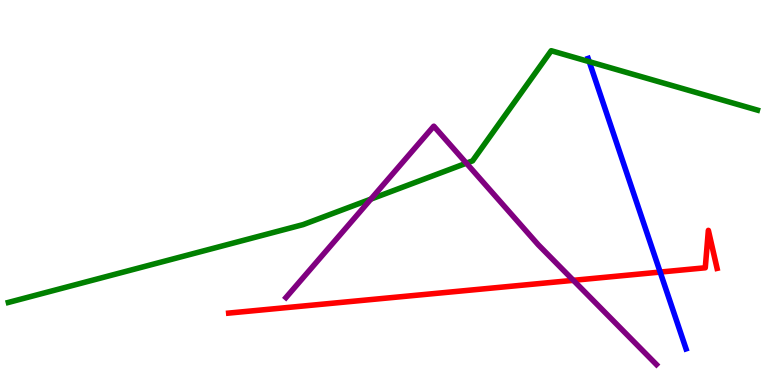[{'lines': ['blue', 'red'], 'intersections': [{'x': 8.52, 'y': 2.93}]}, {'lines': ['green', 'red'], 'intersections': []}, {'lines': ['purple', 'red'], 'intersections': [{'x': 7.4, 'y': 2.72}]}, {'lines': ['blue', 'green'], 'intersections': [{'x': 7.6, 'y': 8.4}]}, {'lines': ['blue', 'purple'], 'intersections': []}, {'lines': ['green', 'purple'], 'intersections': [{'x': 4.79, 'y': 4.83}, {'x': 6.02, 'y': 5.76}]}]